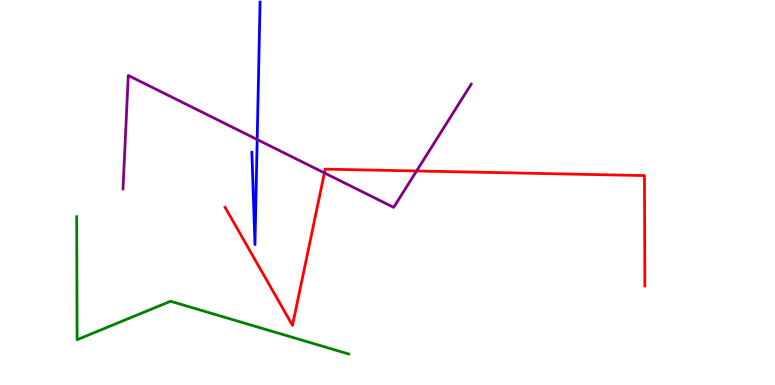[{'lines': ['blue', 'red'], 'intersections': []}, {'lines': ['green', 'red'], 'intersections': []}, {'lines': ['purple', 'red'], 'intersections': [{'x': 4.19, 'y': 5.51}, {'x': 5.38, 'y': 5.56}]}, {'lines': ['blue', 'green'], 'intersections': []}, {'lines': ['blue', 'purple'], 'intersections': [{'x': 3.32, 'y': 6.38}]}, {'lines': ['green', 'purple'], 'intersections': []}]